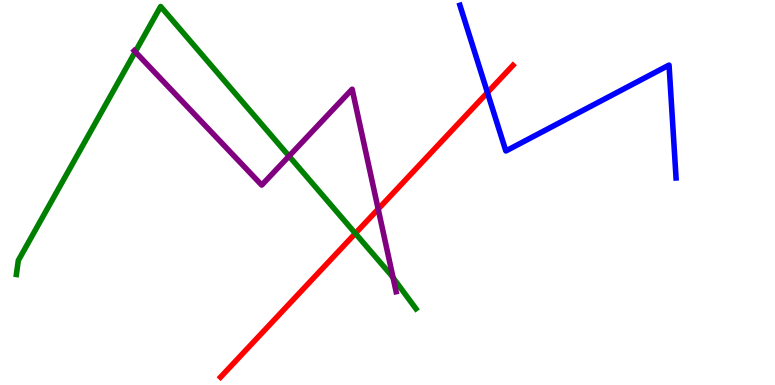[{'lines': ['blue', 'red'], 'intersections': [{'x': 6.29, 'y': 7.6}]}, {'lines': ['green', 'red'], 'intersections': [{'x': 4.59, 'y': 3.94}]}, {'lines': ['purple', 'red'], 'intersections': [{'x': 4.88, 'y': 4.57}]}, {'lines': ['blue', 'green'], 'intersections': []}, {'lines': ['blue', 'purple'], 'intersections': []}, {'lines': ['green', 'purple'], 'intersections': [{'x': 1.74, 'y': 8.65}, {'x': 3.73, 'y': 5.94}, {'x': 5.07, 'y': 2.78}]}]